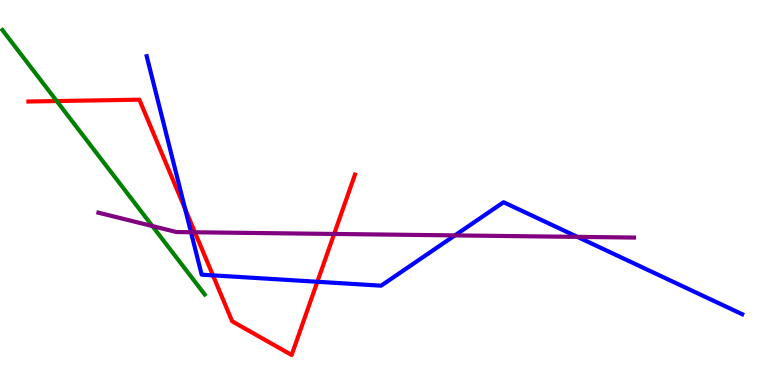[{'lines': ['blue', 'red'], 'intersections': [{'x': 2.39, 'y': 4.57}, {'x': 2.75, 'y': 2.85}, {'x': 4.09, 'y': 2.68}]}, {'lines': ['green', 'red'], 'intersections': [{'x': 0.732, 'y': 7.38}]}, {'lines': ['purple', 'red'], 'intersections': [{'x': 2.51, 'y': 3.97}, {'x': 4.31, 'y': 3.92}]}, {'lines': ['blue', 'green'], 'intersections': []}, {'lines': ['blue', 'purple'], 'intersections': [{'x': 2.46, 'y': 3.97}, {'x': 5.87, 'y': 3.89}, {'x': 7.45, 'y': 3.85}]}, {'lines': ['green', 'purple'], 'intersections': [{'x': 1.97, 'y': 4.13}]}]